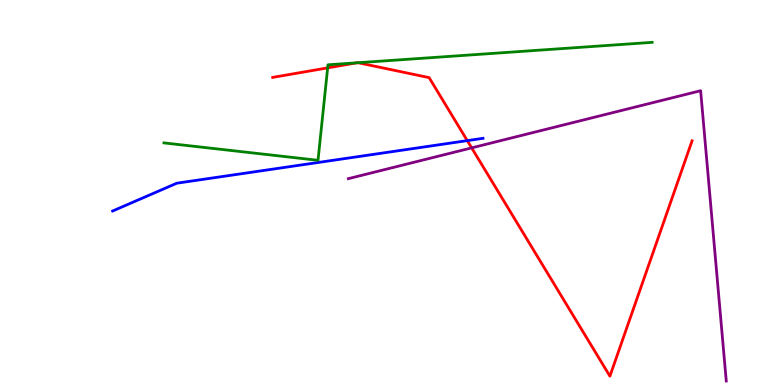[{'lines': ['blue', 'red'], 'intersections': [{'x': 6.03, 'y': 6.35}]}, {'lines': ['green', 'red'], 'intersections': [{'x': 4.23, 'y': 8.24}, {'x': 4.61, 'y': 8.37}, {'x': 4.62, 'y': 8.37}]}, {'lines': ['purple', 'red'], 'intersections': [{'x': 6.09, 'y': 6.16}]}, {'lines': ['blue', 'green'], 'intersections': []}, {'lines': ['blue', 'purple'], 'intersections': []}, {'lines': ['green', 'purple'], 'intersections': []}]